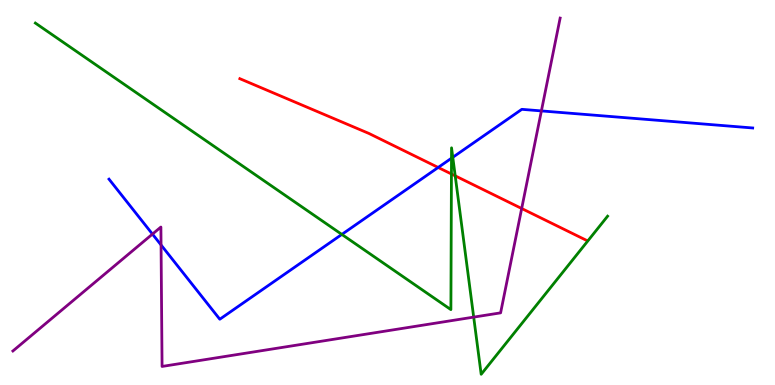[{'lines': ['blue', 'red'], 'intersections': [{'x': 5.65, 'y': 5.65}]}, {'lines': ['green', 'red'], 'intersections': [{'x': 5.83, 'y': 5.48}, {'x': 5.87, 'y': 5.43}]}, {'lines': ['purple', 'red'], 'intersections': [{'x': 6.73, 'y': 4.58}]}, {'lines': ['blue', 'green'], 'intersections': [{'x': 4.41, 'y': 3.91}, {'x': 5.83, 'y': 5.89}, {'x': 5.84, 'y': 5.91}]}, {'lines': ['blue', 'purple'], 'intersections': [{'x': 1.97, 'y': 3.92}, {'x': 2.08, 'y': 3.64}, {'x': 6.99, 'y': 7.12}]}, {'lines': ['green', 'purple'], 'intersections': [{'x': 6.11, 'y': 1.76}]}]